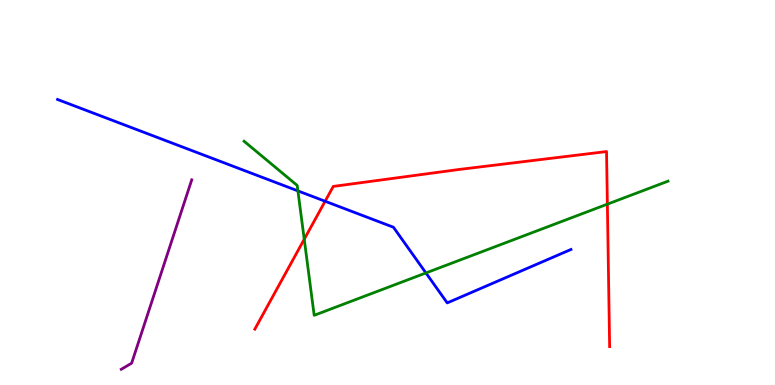[{'lines': ['blue', 'red'], 'intersections': [{'x': 4.2, 'y': 4.77}]}, {'lines': ['green', 'red'], 'intersections': [{'x': 3.93, 'y': 3.79}, {'x': 7.84, 'y': 4.7}]}, {'lines': ['purple', 'red'], 'intersections': []}, {'lines': ['blue', 'green'], 'intersections': [{'x': 3.84, 'y': 5.04}, {'x': 5.5, 'y': 2.91}]}, {'lines': ['blue', 'purple'], 'intersections': []}, {'lines': ['green', 'purple'], 'intersections': []}]